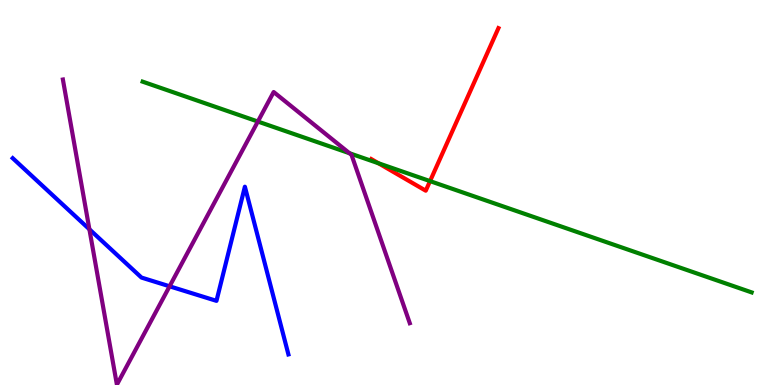[{'lines': ['blue', 'red'], 'intersections': []}, {'lines': ['green', 'red'], 'intersections': [{'x': 4.88, 'y': 5.76}, {'x': 5.55, 'y': 5.3}]}, {'lines': ['purple', 'red'], 'intersections': []}, {'lines': ['blue', 'green'], 'intersections': []}, {'lines': ['blue', 'purple'], 'intersections': [{'x': 1.15, 'y': 4.04}, {'x': 2.19, 'y': 2.56}]}, {'lines': ['green', 'purple'], 'intersections': [{'x': 3.33, 'y': 6.84}, {'x': 4.51, 'y': 6.02}]}]